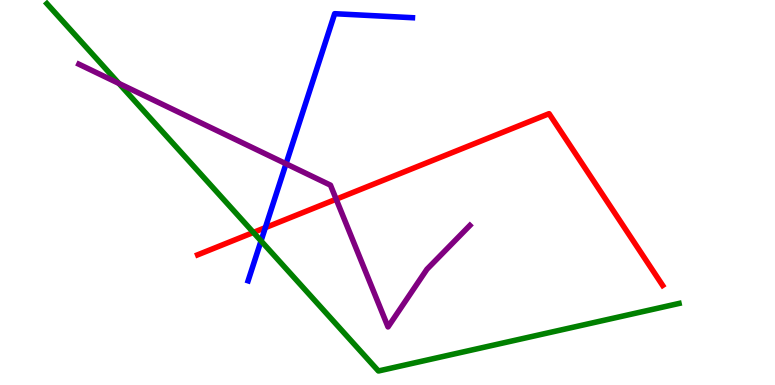[{'lines': ['blue', 'red'], 'intersections': [{'x': 3.42, 'y': 4.09}]}, {'lines': ['green', 'red'], 'intersections': [{'x': 3.27, 'y': 3.96}]}, {'lines': ['purple', 'red'], 'intersections': [{'x': 4.34, 'y': 4.83}]}, {'lines': ['blue', 'green'], 'intersections': [{'x': 3.37, 'y': 3.74}]}, {'lines': ['blue', 'purple'], 'intersections': [{'x': 3.69, 'y': 5.75}]}, {'lines': ['green', 'purple'], 'intersections': [{'x': 1.53, 'y': 7.83}]}]